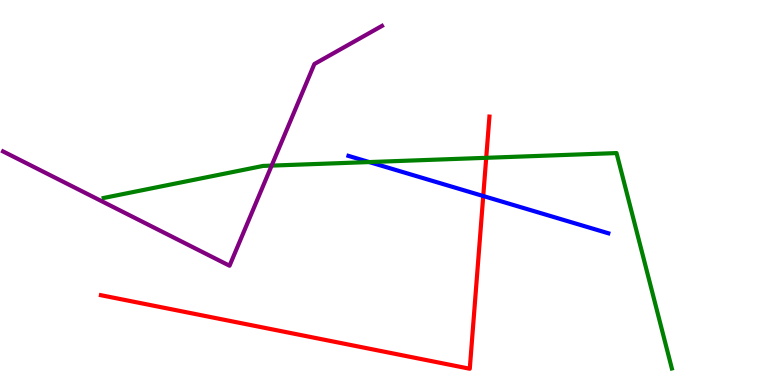[{'lines': ['blue', 'red'], 'intersections': [{'x': 6.24, 'y': 4.91}]}, {'lines': ['green', 'red'], 'intersections': [{'x': 6.27, 'y': 5.9}]}, {'lines': ['purple', 'red'], 'intersections': []}, {'lines': ['blue', 'green'], 'intersections': [{'x': 4.76, 'y': 5.79}]}, {'lines': ['blue', 'purple'], 'intersections': []}, {'lines': ['green', 'purple'], 'intersections': [{'x': 3.51, 'y': 5.7}]}]